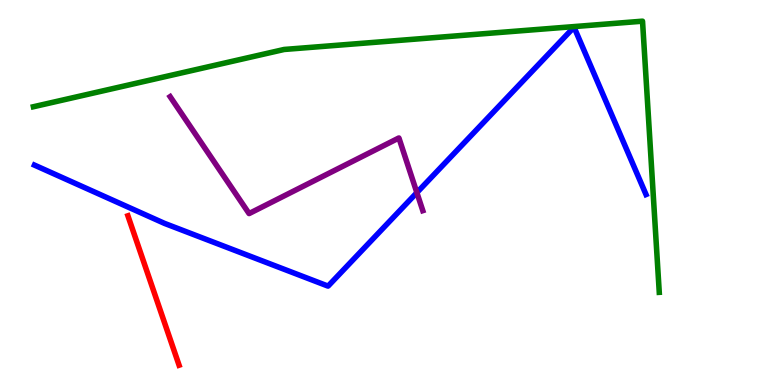[{'lines': ['blue', 'red'], 'intersections': []}, {'lines': ['green', 'red'], 'intersections': []}, {'lines': ['purple', 'red'], 'intersections': []}, {'lines': ['blue', 'green'], 'intersections': []}, {'lines': ['blue', 'purple'], 'intersections': [{'x': 5.38, 'y': 5.0}]}, {'lines': ['green', 'purple'], 'intersections': []}]